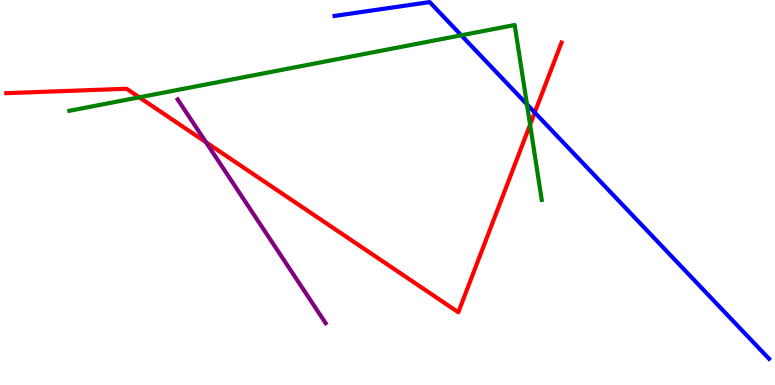[{'lines': ['blue', 'red'], 'intersections': [{'x': 6.9, 'y': 7.08}]}, {'lines': ['green', 'red'], 'intersections': [{'x': 1.8, 'y': 7.47}, {'x': 6.84, 'y': 6.76}]}, {'lines': ['purple', 'red'], 'intersections': [{'x': 2.66, 'y': 6.3}]}, {'lines': ['blue', 'green'], 'intersections': [{'x': 5.95, 'y': 9.08}, {'x': 6.8, 'y': 7.29}]}, {'lines': ['blue', 'purple'], 'intersections': []}, {'lines': ['green', 'purple'], 'intersections': []}]